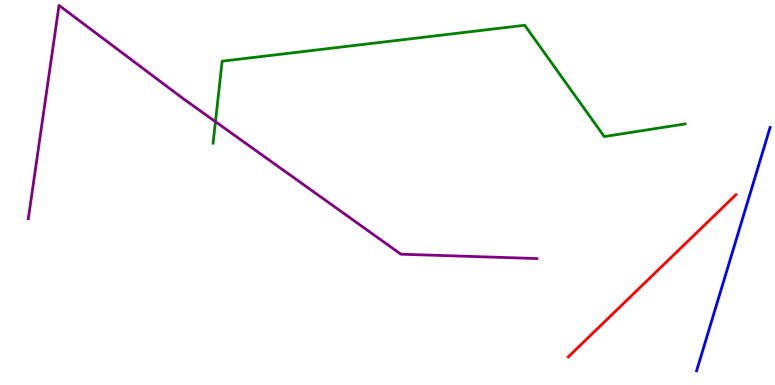[{'lines': ['blue', 'red'], 'intersections': []}, {'lines': ['green', 'red'], 'intersections': []}, {'lines': ['purple', 'red'], 'intersections': []}, {'lines': ['blue', 'green'], 'intersections': []}, {'lines': ['blue', 'purple'], 'intersections': []}, {'lines': ['green', 'purple'], 'intersections': [{'x': 2.78, 'y': 6.84}]}]